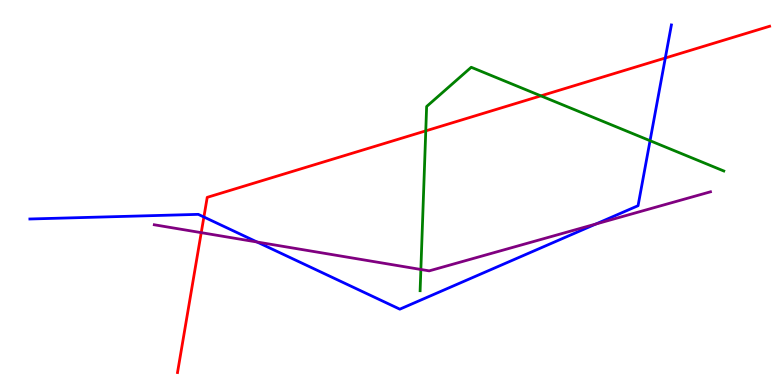[{'lines': ['blue', 'red'], 'intersections': [{'x': 2.63, 'y': 4.36}, {'x': 8.58, 'y': 8.49}]}, {'lines': ['green', 'red'], 'intersections': [{'x': 5.49, 'y': 6.6}, {'x': 6.98, 'y': 7.51}]}, {'lines': ['purple', 'red'], 'intersections': [{'x': 2.6, 'y': 3.96}]}, {'lines': ['blue', 'green'], 'intersections': [{'x': 8.39, 'y': 6.35}]}, {'lines': ['blue', 'purple'], 'intersections': [{'x': 3.32, 'y': 3.71}, {'x': 7.69, 'y': 4.18}]}, {'lines': ['green', 'purple'], 'intersections': [{'x': 5.43, 'y': 3.0}]}]